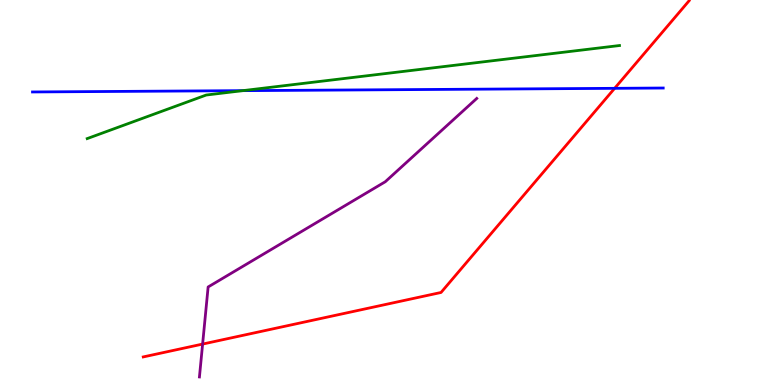[{'lines': ['blue', 'red'], 'intersections': [{'x': 7.93, 'y': 7.71}]}, {'lines': ['green', 'red'], 'intersections': []}, {'lines': ['purple', 'red'], 'intersections': [{'x': 2.61, 'y': 1.06}]}, {'lines': ['blue', 'green'], 'intersections': [{'x': 3.13, 'y': 7.65}]}, {'lines': ['blue', 'purple'], 'intersections': []}, {'lines': ['green', 'purple'], 'intersections': []}]